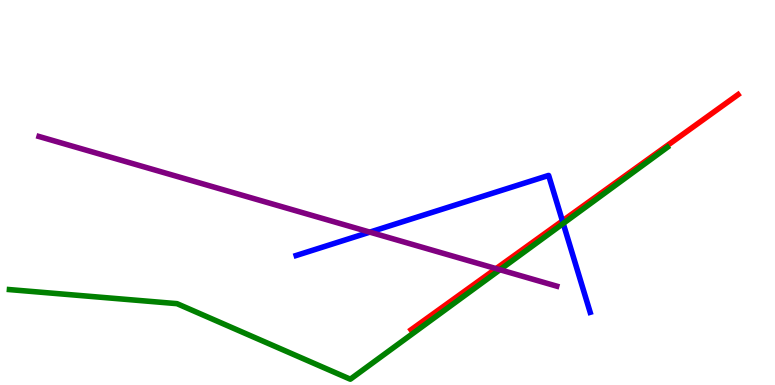[{'lines': ['blue', 'red'], 'intersections': [{'x': 7.26, 'y': 4.26}]}, {'lines': ['green', 'red'], 'intersections': []}, {'lines': ['purple', 'red'], 'intersections': [{'x': 6.4, 'y': 3.02}]}, {'lines': ['blue', 'green'], 'intersections': [{'x': 7.27, 'y': 4.2}]}, {'lines': ['blue', 'purple'], 'intersections': [{'x': 4.77, 'y': 3.97}]}, {'lines': ['green', 'purple'], 'intersections': [{'x': 6.45, 'y': 2.99}]}]